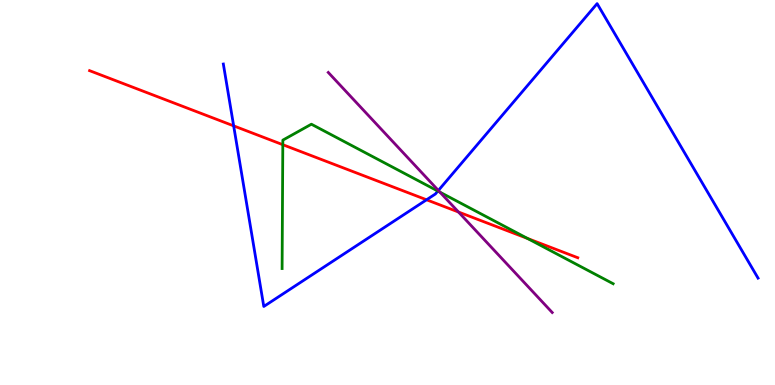[{'lines': ['blue', 'red'], 'intersections': [{'x': 3.01, 'y': 6.73}, {'x': 5.5, 'y': 4.81}]}, {'lines': ['green', 'red'], 'intersections': [{'x': 3.65, 'y': 6.24}, {'x': 6.81, 'y': 3.81}]}, {'lines': ['purple', 'red'], 'intersections': [{'x': 5.92, 'y': 4.49}]}, {'lines': ['blue', 'green'], 'intersections': [{'x': 5.65, 'y': 5.04}]}, {'lines': ['blue', 'purple'], 'intersections': [{'x': 5.66, 'y': 5.05}]}, {'lines': ['green', 'purple'], 'intersections': [{'x': 5.68, 'y': 5.01}]}]